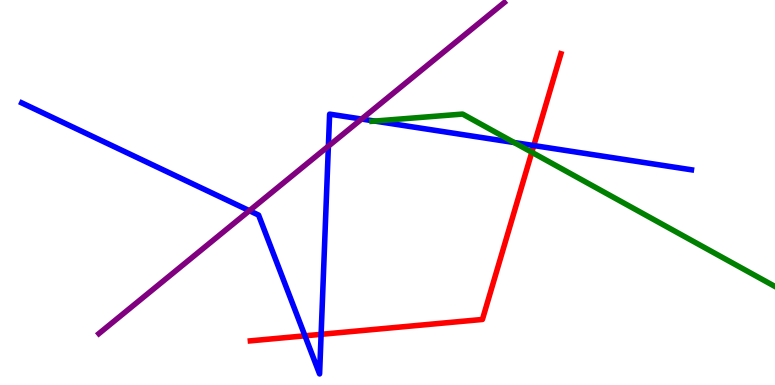[{'lines': ['blue', 'red'], 'intersections': [{'x': 3.93, 'y': 1.28}, {'x': 4.14, 'y': 1.32}, {'x': 6.89, 'y': 6.22}]}, {'lines': ['green', 'red'], 'intersections': [{'x': 6.86, 'y': 6.05}]}, {'lines': ['purple', 'red'], 'intersections': []}, {'lines': ['blue', 'green'], 'intersections': [{'x': 4.83, 'y': 6.86}, {'x': 6.63, 'y': 6.3}]}, {'lines': ['blue', 'purple'], 'intersections': [{'x': 3.22, 'y': 4.53}, {'x': 4.24, 'y': 6.2}, {'x': 4.67, 'y': 6.91}]}, {'lines': ['green', 'purple'], 'intersections': []}]